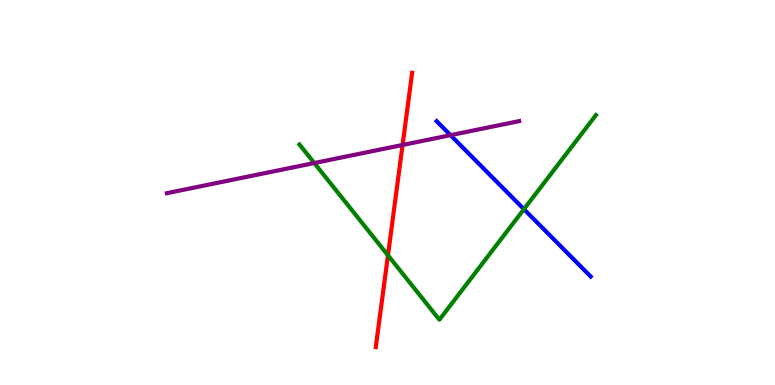[{'lines': ['blue', 'red'], 'intersections': []}, {'lines': ['green', 'red'], 'intersections': [{'x': 5.01, 'y': 3.37}]}, {'lines': ['purple', 'red'], 'intersections': [{'x': 5.19, 'y': 6.23}]}, {'lines': ['blue', 'green'], 'intersections': [{'x': 6.76, 'y': 4.57}]}, {'lines': ['blue', 'purple'], 'intersections': [{'x': 5.81, 'y': 6.49}]}, {'lines': ['green', 'purple'], 'intersections': [{'x': 4.06, 'y': 5.77}]}]